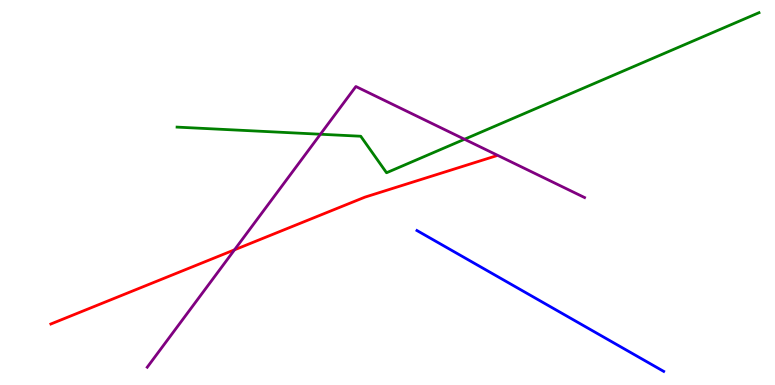[{'lines': ['blue', 'red'], 'intersections': []}, {'lines': ['green', 'red'], 'intersections': []}, {'lines': ['purple', 'red'], 'intersections': [{'x': 3.03, 'y': 3.51}]}, {'lines': ['blue', 'green'], 'intersections': []}, {'lines': ['blue', 'purple'], 'intersections': []}, {'lines': ['green', 'purple'], 'intersections': [{'x': 4.13, 'y': 6.51}, {'x': 5.99, 'y': 6.38}]}]